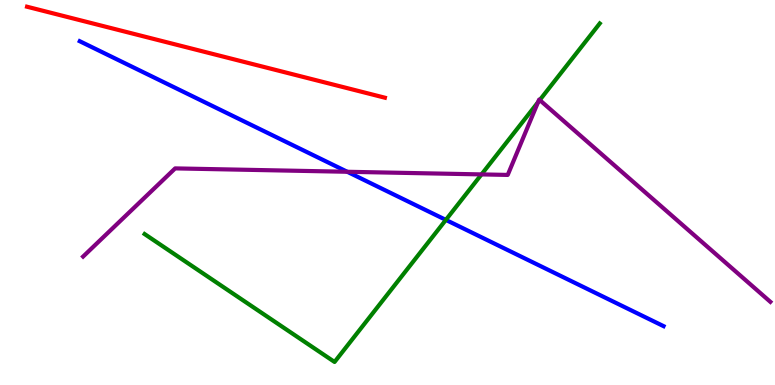[{'lines': ['blue', 'red'], 'intersections': []}, {'lines': ['green', 'red'], 'intersections': []}, {'lines': ['purple', 'red'], 'intersections': []}, {'lines': ['blue', 'green'], 'intersections': [{'x': 5.75, 'y': 4.29}]}, {'lines': ['blue', 'purple'], 'intersections': [{'x': 4.48, 'y': 5.54}]}, {'lines': ['green', 'purple'], 'intersections': [{'x': 6.21, 'y': 5.47}, {'x': 6.94, 'y': 7.34}, {'x': 6.96, 'y': 7.4}]}]